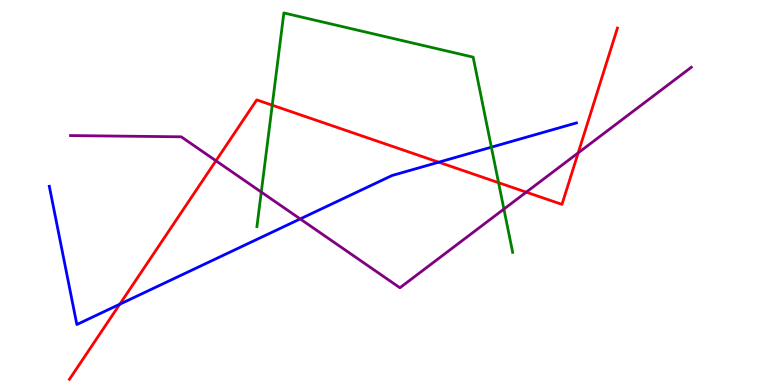[{'lines': ['blue', 'red'], 'intersections': [{'x': 1.55, 'y': 2.1}, {'x': 5.66, 'y': 5.79}]}, {'lines': ['green', 'red'], 'intersections': [{'x': 3.51, 'y': 7.27}, {'x': 6.43, 'y': 5.25}]}, {'lines': ['purple', 'red'], 'intersections': [{'x': 2.79, 'y': 5.82}, {'x': 6.79, 'y': 5.01}, {'x': 7.46, 'y': 6.03}]}, {'lines': ['blue', 'green'], 'intersections': [{'x': 6.34, 'y': 6.18}]}, {'lines': ['blue', 'purple'], 'intersections': [{'x': 3.87, 'y': 4.31}]}, {'lines': ['green', 'purple'], 'intersections': [{'x': 3.37, 'y': 5.01}, {'x': 6.5, 'y': 4.57}]}]